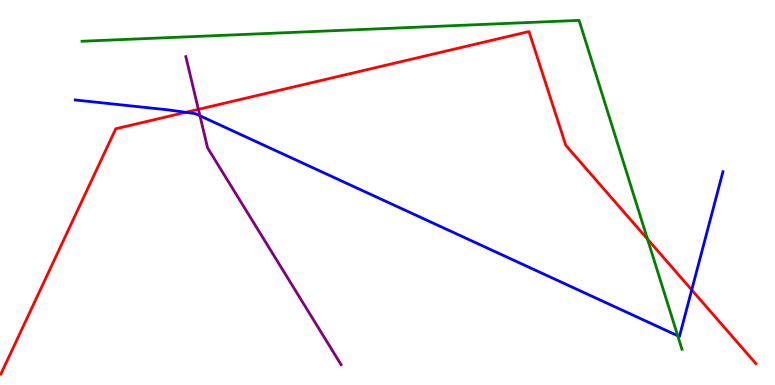[{'lines': ['blue', 'red'], 'intersections': [{'x': 2.4, 'y': 7.08}, {'x': 8.93, 'y': 2.47}]}, {'lines': ['green', 'red'], 'intersections': [{'x': 8.35, 'y': 3.79}]}, {'lines': ['purple', 'red'], 'intersections': [{'x': 2.56, 'y': 7.16}]}, {'lines': ['blue', 'green'], 'intersections': [{'x': 8.74, 'y': 1.28}]}, {'lines': ['blue', 'purple'], 'intersections': [{'x': 2.58, 'y': 6.99}]}, {'lines': ['green', 'purple'], 'intersections': []}]